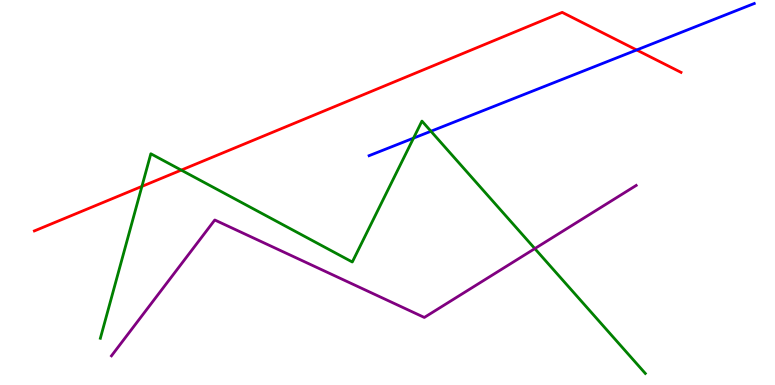[{'lines': ['blue', 'red'], 'intersections': [{'x': 8.21, 'y': 8.7}]}, {'lines': ['green', 'red'], 'intersections': [{'x': 1.83, 'y': 5.16}, {'x': 2.34, 'y': 5.58}]}, {'lines': ['purple', 'red'], 'intersections': []}, {'lines': ['blue', 'green'], 'intersections': [{'x': 5.34, 'y': 6.41}, {'x': 5.56, 'y': 6.59}]}, {'lines': ['blue', 'purple'], 'intersections': []}, {'lines': ['green', 'purple'], 'intersections': [{'x': 6.9, 'y': 3.54}]}]